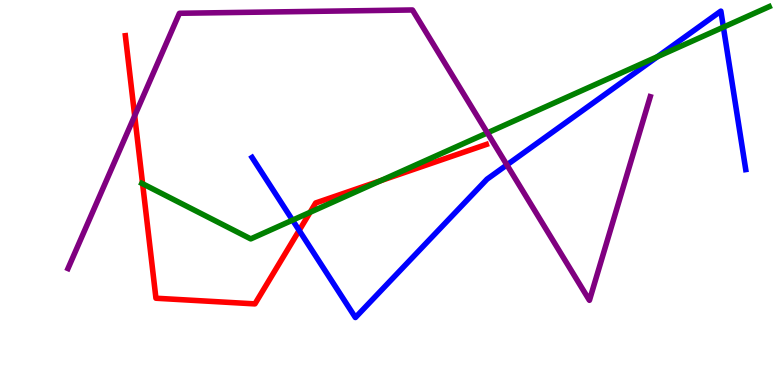[{'lines': ['blue', 'red'], 'intersections': [{'x': 3.86, 'y': 4.01}]}, {'lines': ['green', 'red'], 'intersections': [{'x': 1.84, 'y': 5.23}, {'x': 4.0, 'y': 4.49}, {'x': 4.91, 'y': 5.31}]}, {'lines': ['purple', 'red'], 'intersections': [{'x': 1.74, 'y': 6.99}]}, {'lines': ['blue', 'green'], 'intersections': [{'x': 3.77, 'y': 4.28}, {'x': 8.48, 'y': 8.53}, {'x': 9.33, 'y': 9.29}]}, {'lines': ['blue', 'purple'], 'intersections': [{'x': 6.54, 'y': 5.72}]}, {'lines': ['green', 'purple'], 'intersections': [{'x': 6.29, 'y': 6.55}]}]